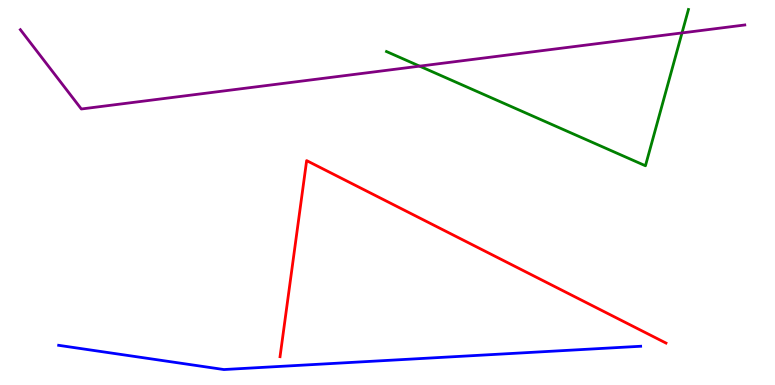[{'lines': ['blue', 'red'], 'intersections': []}, {'lines': ['green', 'red'], 'intersections': []}, {'lines': ['purple', 'red'], 'intersections': []}, {'lines': ['blue', 'green'], 'intersections': []}, {'lines': ['blue', 'purple'], 'intersections': []}, {'lines': ['green', 'purple'], 'intersections': [{'x': 5.41, 'y': 8.28}, {'x': 8.8, 'y': 9.14}]}]